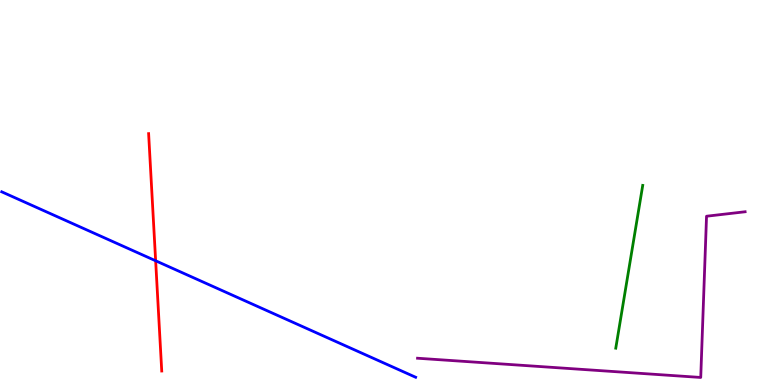[{'lines': ['blue', 'red'], 'intersections': [{'x': 2.01, 'y': 3.23}]}, {'lines': ['green', 'red'], 'intersections': []}, {'lines': ['purple', 'red'], 'intersections': []}, {'lines': ['blue', 'green'], 'intersections': []}, {'lines': ['blue', 'purple'], 'intersections': []}, {'lines': ['green', 'purple'], 'intersections': []}]